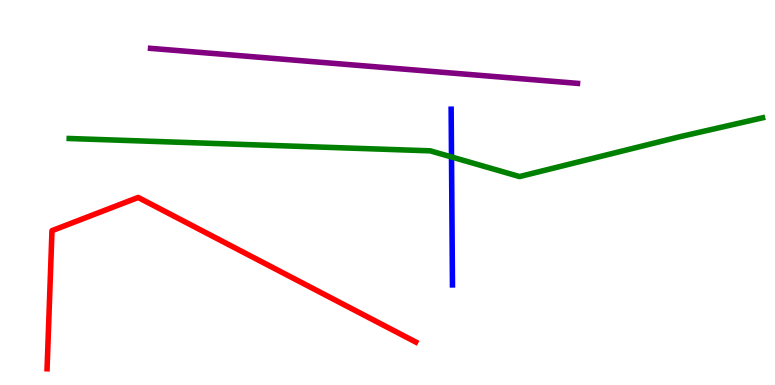[{'lines': ['blue', 'red'], 'intersections': []}, {'lines': ['green', 'red'], 'intersections': []}, {'lines': ['purple', 'red'], 'intersections': []}, {'lines': ['blue', 'green'], 'intersections': [{'x': 5.83, 'y': 5.92}]}, {'lines': ['blue', 'purple'], 'intersections': []}, {'lines': ['green', 'purple'], 'intersections': []}]